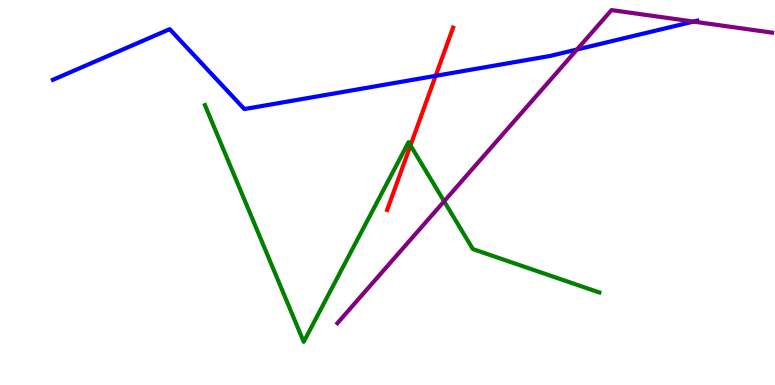[{'lines': ['blue', 'red'], 'intersections': [{'x': 5.62, 'y': 8.03}]}, {'lines': ['green', 'red'], 'intersections': [{'x': 5.3, 'y': 6.22}]}, {'lines': ['purple', 'red'], 'intersections': []}, {'lines': ['blue', 'green'], 'intersections': []}, {'lines': ['blue', 'purple'], 'intersections': [{'x': 7.45, 'y': 8.71}, {'x': 8.95, 'y': 9.44}]}, {'lines': ['green', 'purple'], 'intersections': [{'x': 5.73, 'y': 4.77}]}]